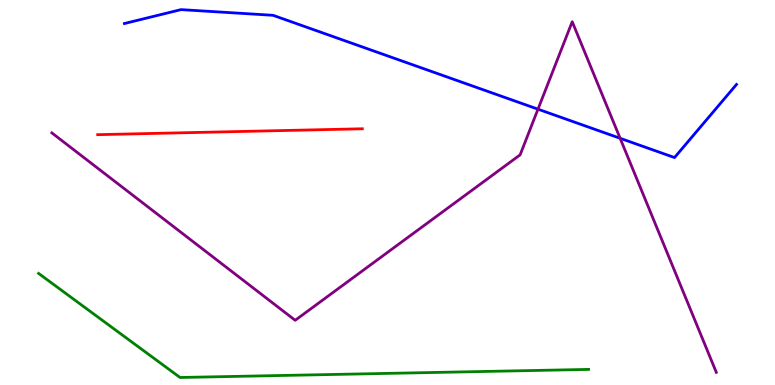[{'lines': ['blue', 'red'], 'intersections': []}, {'lines': ['green', 'red'], 'intersections': []}, {'lines': ['purple', 'red'], 'intersections': []}, {'lines': ['blue', 'green'], 'intersections': []}, {'lines': ['blue', 'purple'], 'intersections': [{'x': 6.94, 'y': 7.16}, {'x': 8.0, 'y': 6.41}]}, {'lines': ['green', 'purple'], 'intersections': []}]